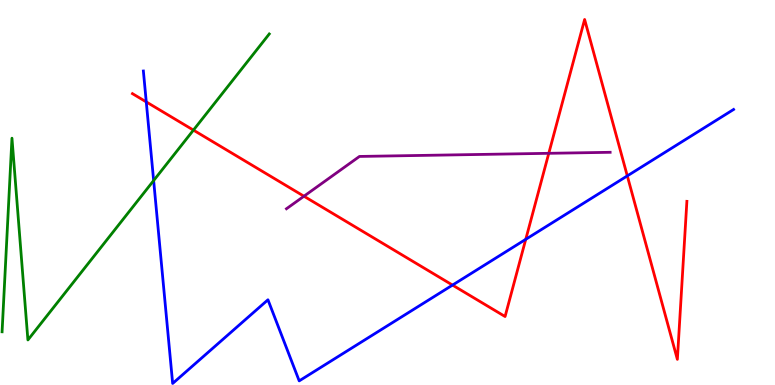[{'lines': ['blue', 'red'], 'intersections': [{'x': 1.89, 'y': 7.35}, {'x': 5.84, 'y': 2.6}, {'x': 6.78, 'y': 3.78}, {'x': 8.09, 'y': 5.43}]}, {'lines': ['green', 'red'], 'intersections': [{'x': 2.5, 'y': 6.62}]}, {'lines': ['purple', 'red'], 'intersections': [{'x': 3.92, 'y': 4.9}, {'x': 7.08, 'y': 6.02}]}, {'lines': ['blue', 'green'], 'intersections': [{'x': 1.98, 'y': 5.31}]}, {'lines': ['blue', 'purple'], 'intersections': []}, {'lines': ['green', 'purple'], 'intersections': []}]